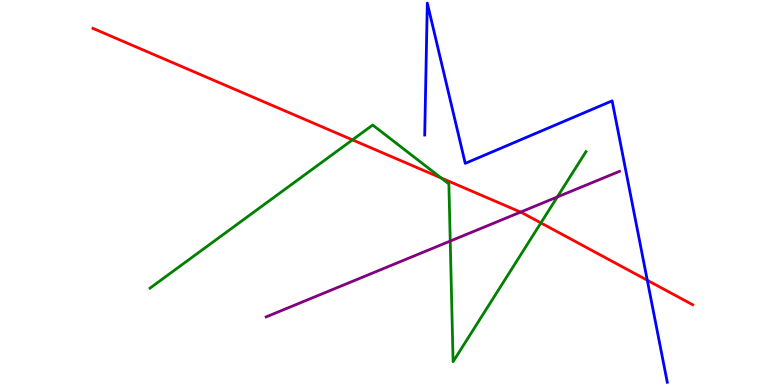[{'lines': ['blue', 'red'], 'intersections': [{'x': 8.35, 'y': 2.72}]}, {'lines': ['green', 'red'], 'intersections': [{'x': 4.55, 'y': 6.37}, {'x': 5.69, 'y': 5.38}, {'x': 6.98, 'y': 4.21}]}, {'lines': ['purple', 'red'], 'intersections': [{'x': 6.72, 'y': 4.49}]}, {'lines': ['blue', 'green'], 'intersections': []}, {'lines': ['blue', 'purple'], 'intersections': []}, {'lines': ['green', 'purple'], 'intersections': [{'x': 5.81, 'y': 3.74}, {'x': 7.19, 'y': 4.88}]}]